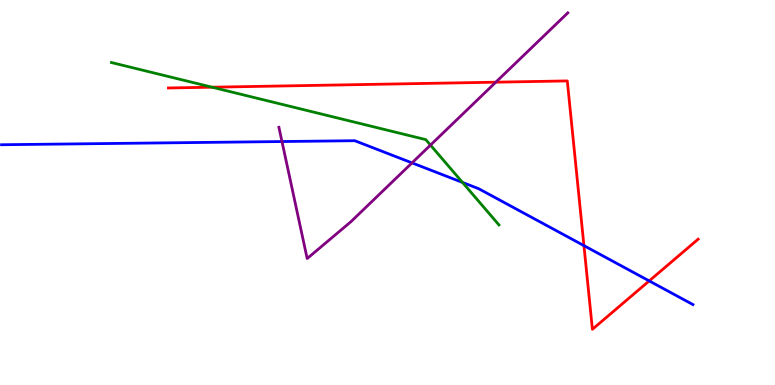[{'lines': ['blue', 'red'], 'intersections': [{'x': 7.53, 'y': 3.62}, {'x': 8.38, 'y': 2.7}]}, {'lines': ['green', 'red'], 'intersections': [{'x': 2.74, 'y': 7.73}]}, {'lines': ['purple', 'red'], 'intersections': [{'x': 6.4, 'y': 7.87}]}, {'lines': ['blue', 'green'], 'intersections': [{'x': 5.97, 'y': 5.26}]}, {'lines': ['blue', 'purple'], 'intersections': [{'x': 3.64, 'y': 6.32}, {'x': 5.32, 'y': 5.77}]}, {'lines': ['green', 'purple'], 'intersections': [{'x': 5.55, 'y': 6.23}]}]